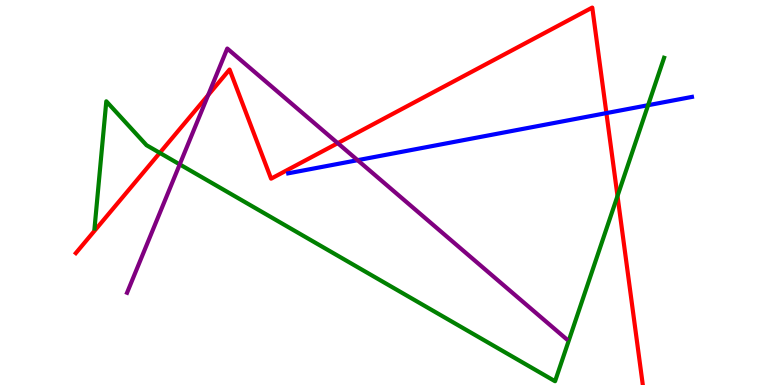[{'lines': ['blue', 'red'], 'intersections': [{'x': 7.82, 'y': 7.06}]}, {'lines': ['green', 'red'], 'intersections': [{'x': 2.06, 'y': 6.03}, {'x': 7.97, 'y': 4.91}]}, {'lines': ['purple', 'red'], 'intersections': [{'x': 2.69, 'y': 7.53}, {'x': 4.36, 'y': 6.28}]}, {'lines': ['blue', 'green'], 'intersections': [{'x': 8.36, 'y': 7.27}]}, {'lines': ['blue', 'purple'], 'intersections': [{'x': 4.61, 'y': 5.84}]}, {'lines': ['green', 'purple'], 'intersections': [{'x': 2.32, 'y': 5.73}]}]